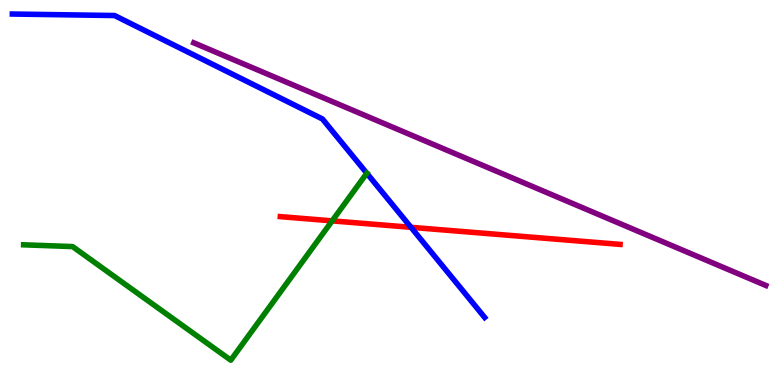[{'lines': ['blue', 'red'], 'intersections': [{'x': 5.3, 'y': 4.1}]}, {'lines': ['green', 'red'], 'intersections': [{'x': 4.29, 'y': 4.26}]}, {'lines': ['purple', 'red'], 'intersections': []}, {'lines': ['blue', 'green'], 'intersections': [{'x': 4.73, 'y': 5.5}]}, {'lines': ['blue', 'purple'], 'intersections': []}, {'lines': ['green', 'purple'], 'intersections': []}]